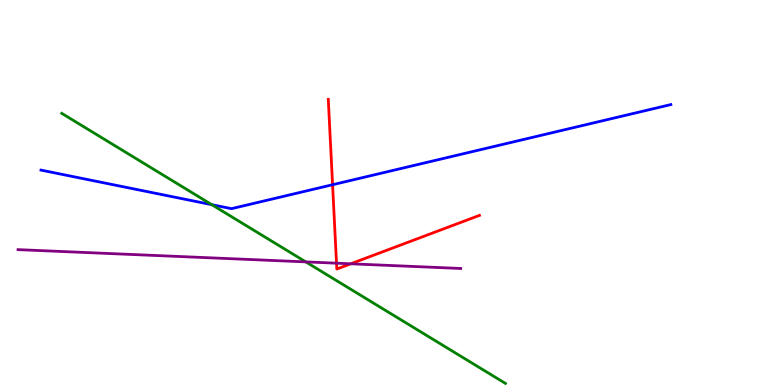[{'lines': ['blue', 'red'], 'intersections': [{'x': 4.29, 'y': 5.2}]}, {'lines': ['green', 'red'], 'intersections': []}, {'lines': ['purple', 'red'], 'intersections': [{'x': 4.34, 'y': 3.16}, {'x': 4.53, 'y': 3.15}]}, {'lines': ['blue', 'green'], 'intersections': [{'x': 2.73, 'y': 4.68}]}, {'lines': ['blue', 'purple'], 'intersections': []}, {'lines': ['green', 'purple'], 'intersections': [{'x': 3.95, 'y': 3.2}]}]